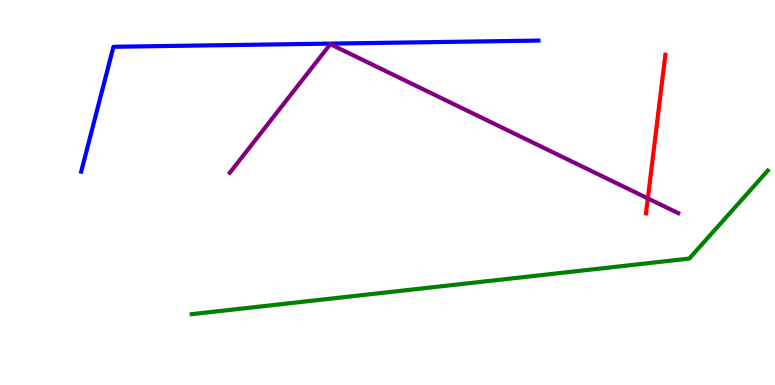[{'lines': ['blue', 'red'], 'intersections': []}, {'lines': ['green', 'red'], 'intersections': []}, {'lines': ['purple', 'red'], 'intersections': [{'x': 8.36, 'y': 4.85}]}, {'lines': ['blue', 'green'], 'intersections': []}, {'lines': ['blue', 'purple'], 'intersections': []}, {'lines': ['green', 'purple'], 'intersections': []}]